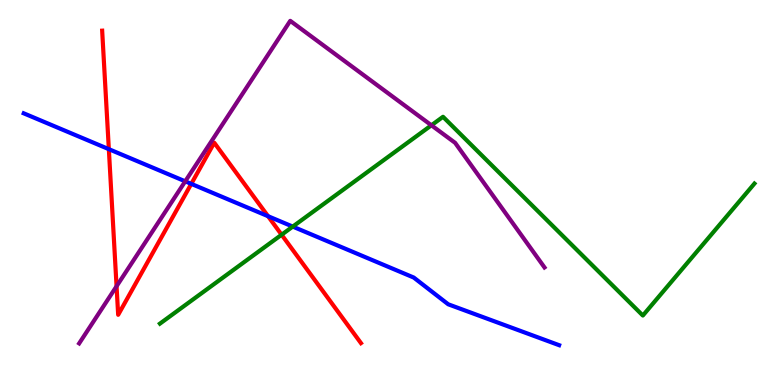[{'lines': ['blue', 'red'], 'intersections': [{'x': 1.4, 'y': 6.13}, {'x': 2.47, 'y': 5.22}, {'x': 3.46, 'y': 4.38}]}, {'lines': ['green', 'red'], 'intersections': [{'x': 3.63, 'y': 3.9}]}, {'lines': ['purple', 'red'], 'intersections': [{'x': 1.5, 'y': 2.56}]}, {'lines': ['blue', 'green'], 'intersections': [{'x': 3.78, 'y': 4.11}]}, {'lines': ['blue', 'purple'], 'intersections': [{'x': 2.39, 'y': 5.29}]}, {'lines': ['green', 'purple'], 'intersections': [{'x': 5.57, 'y': 6.75}]}]